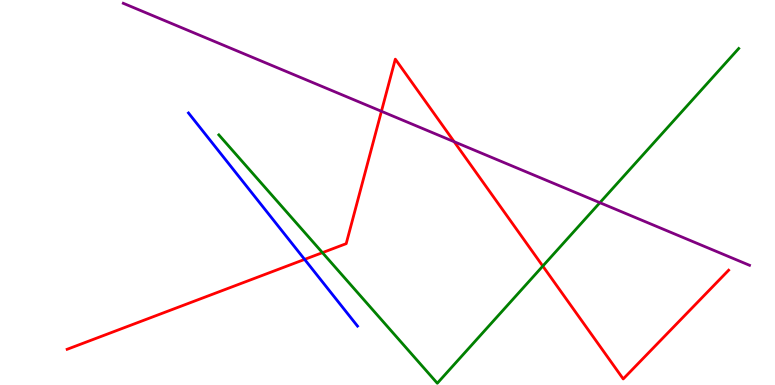[{'lines': ['blue', 'red'], 'intersections': [{'x': 3.93, 'y': 3.26}]}, {'lines': ['green', 'red'], 'intersections': [{'x': 4.16, 'y': 3.44}, {'x': 7.0, 'y': 3.09}]}, {'lines': ['purple', 'red'], 'intersections': [{'x': 4.92, 'y': 7.11}, {'x': 5.86, 'y': 6.32}]}, {'lines': ['blue', 'green'], 'intersections': []}, {'lines': ['blue', 'purple'], 'intersections': []}, {'lines': ['green', 'purple'], 'intersections': [{'x': 7.74, 'y': 4.74}]}]